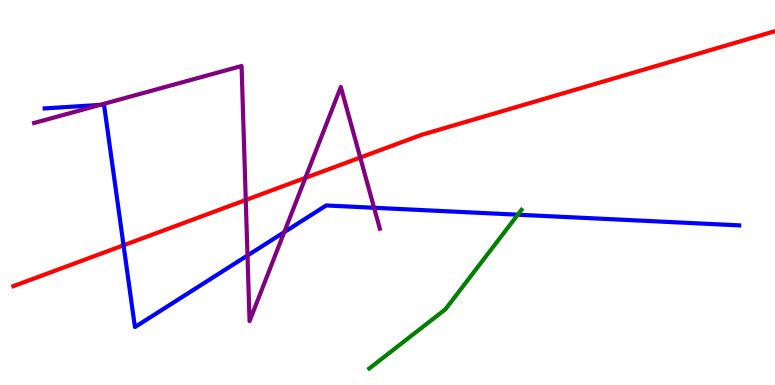[{'lines': ['blue', 'red'], 'intersections': [{'x': 1.59, 'y': 3.63}]}, {'lines': ['green', 'red'], 'intersections': []}, {'lines': ['purple', 'red'], 'intersections': [{'x': 3.17, 'y': 4.81}, {'x': 3.94, 'y': 5.38}, {'x': 4.65, 'y': 5.91}]}, {'lines': ['blue', 'green'], 'intersections': [{'x': 6.68, 'y': 4.42}]}, {'lines': ['blue', 'purple'], 'intersections': [{'x': 1.29, 'y': 7.28}, {'x': 3.19, 'y': 3.36}, {'x': 3.67, 'y': 3.97}, {'x': 4.83, 'y': 4.6}]}, {'lines': ['green', 'purple'], 'intersections': []}]